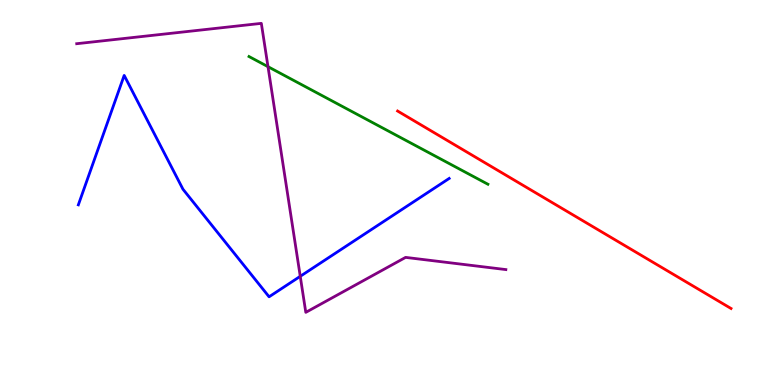[{'lines': ['blue', 'red'], 'intersections': []}, {'lines': ['green', 'red'], 'intersections': []}, {'lines': ['purple', 'red'], 'intersections': []}, {'lines': ['blue', 'green'], 'intersections': []}, {'lines': ['blue', 'purple'], 'intersections': [{'x': 3.87, 'y': 2.82}]}, {'lines': ['green', 'purple'], 'intersections': [{'x': 3.46, 'y': 8.27}]}]